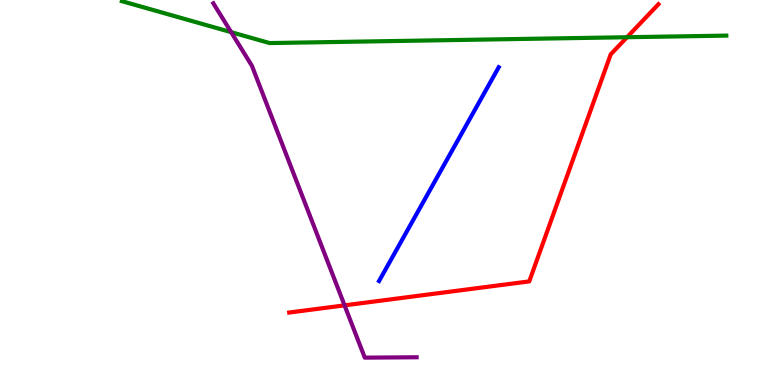[{'lines': ['blue', 'red'], 'intersections': []}, {'lines': ['green', 'red'], 'intersections': [{'x': 8.09, 'y': 9.03}]}, {'lines': ['purple', 'red'], 'intersections': [{'x': 4.45, 'y': 2.07}]}, {'lines': ['blue', 'green'], 'intersections': []}, {'lines': ['blue', 'purple'], 'intersections': []}, {'lines': ['green', 'purple'], 'intersections': [{'x': 2.98, 'y': 9.16}]}]